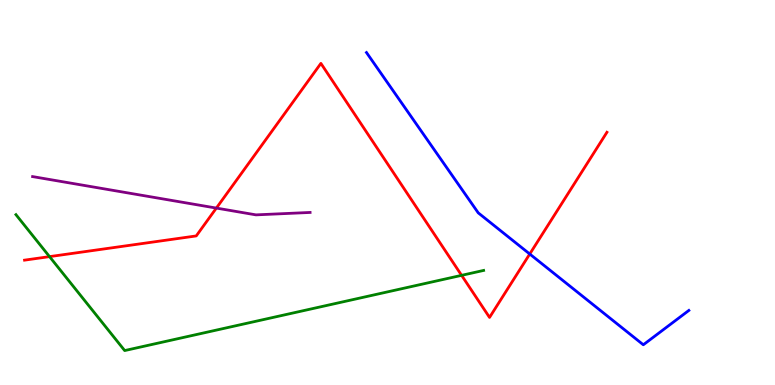[{'lines': ['blue', 'red'], 'intersections': [{'x': 6.84, 'y': 3.4}]}, {'lines': ['green', 'red'], 'intersections': [{'x': 0.639, 'y': 3.33}, {'x': 5.96, 'y': 2.85}]}, {'lines': ['purple', 'red'], 'intersections': [{'x': 2.79, 'y': 4.6}]}, {'lines': ['blue', 'green'], 'intersections': []}, {'lines': ['blue', 'purple'], 'intersections': []}, {'lines': ['green', 'purple'], 'intersections': []}]